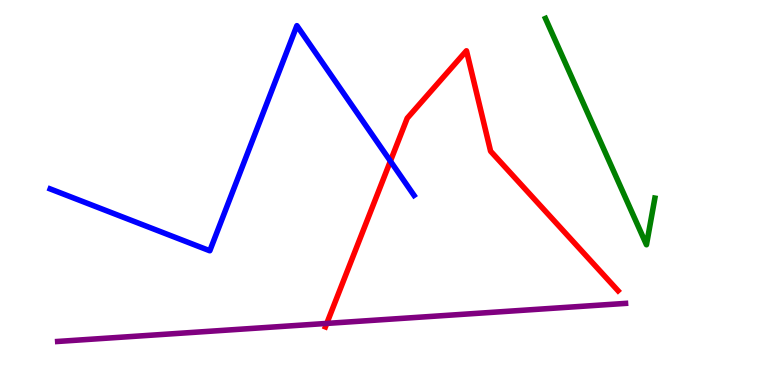[{'lines': ['blue', 'red'], 'intersections': [{'x': 5.04, 'y': 5.82}]}, {'lines': ['green', 'red'], 'intersections': []}, {'lines': ['purple', 'red'], 'intersections': [{'x': 4.22, 'y': 1.6}]}, {'lines': ['blue', 'green'], 'intersections': []}, {'lines': ['blue', 'purple'], 'intersections': []}, {'lines': ['green', 'purple'], 'intersections': []}]